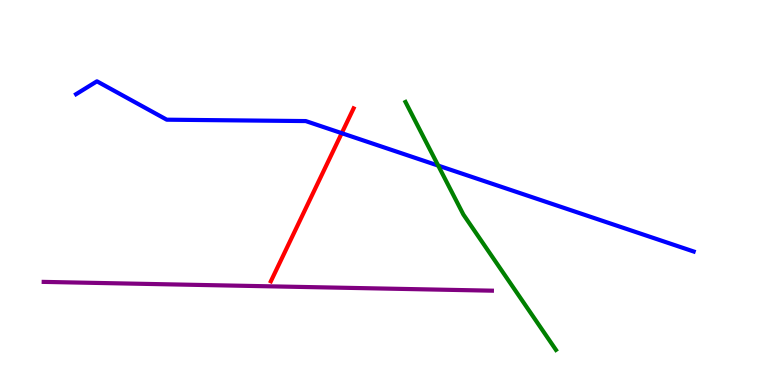[{'lines': ['blue', 'red'], 'intersections': [{'x': 4.41, 'y': 6.54}]}, {'lines': ['green', 'red'], 'intersections': []}, {'lines': ['purple', 'red'], 'intersections': []}, {'lines': ['blue', 'green'], 'intersections': [{'x': 5.65, 'y': 5.7}]}, {'lines': ['blue', 'purple'], 'intersections': []}, {'lines': ['green', 'purple'], 'intersections': []}]